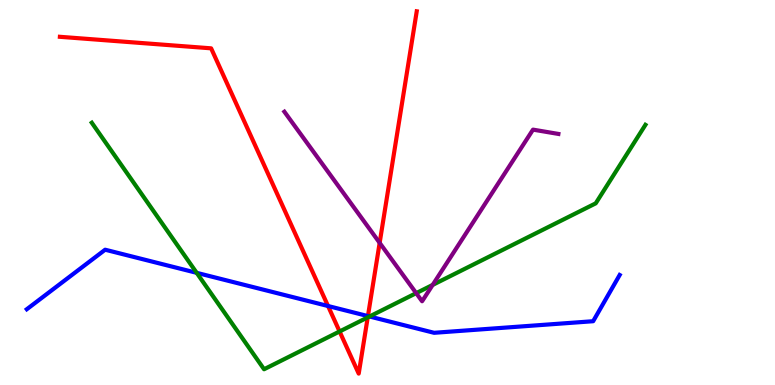[{'lines': ['blue', 'red'], 'intersections': [{'x': 4.23, 'y': 2.05}, {'x': 4.75, 'y': 1.79}]}, {'lines': ['green', 'red'], 'intersections': [{'x': 4.38, 'y': 1.39}, {'x': 4.74, 'y': 1.76}]}, {'lines': ['purple', 'red'], 'intersections': [{'x': 4.9, 'y': 3.69}]}, {'lines': ['blue', 'green'], 'intersections': [{'x': 2.54, 'y': 2.91}, {'x': 4.77, 'y': 1.78}]}, {'lines': ['blue', 'purple'], 'intersections': []}, {'lines': ['green', 'purple'], 'intersections': [{'x': 5.37, 'y': 2.39}, {'x': 5.58, 'y': 2.6}]}]